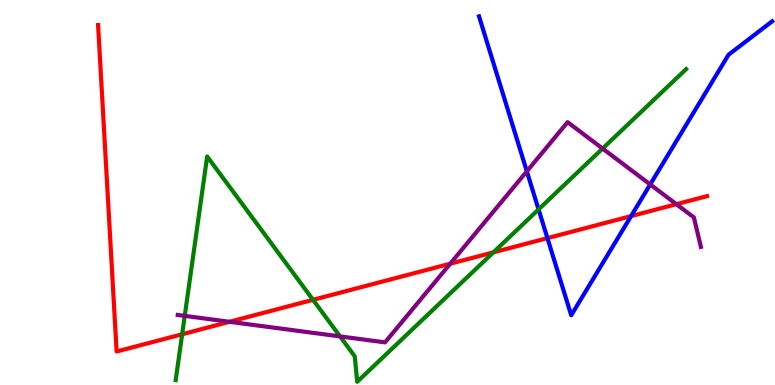[{'lines': ['blue', 'red'], 'intersections': [{'x': 7.06, 'y': 3.81}, {'x': 8.14, 'y': 4.39}]}, {'lines': ['green', 'red'], 'intersections': [{'x': 2.35, 'y': 1.32}, {'x': 4.04, 'y': 2.21}, {'x': 6.37, 'y': 3.45}]}, {'lines': ['purple', 'red'], 'intersections': [{'x': 2.96, 'y': 1.64}, {'x': 5.81, 'y': 3.15}, {'x': 8.73, 'y': 4.7}]}, {'lines': ['blue', 'green'], 'intersections': [{'x': 6.95, 'y': 4.56}]}, {'lines': ['blue', 'purple'], 'intersections': [{'x': 6.8, 'y': 5.55}, {'x': 8.39, 'y': 5.21}]}, {'lines': ['green', 'purple'], 'intersections': [{'x': 2.38, 'y': 1.8}, {'x': 4.39, 'y': 1.26}, {'x': 7.78, 'y': 6.14}]}]